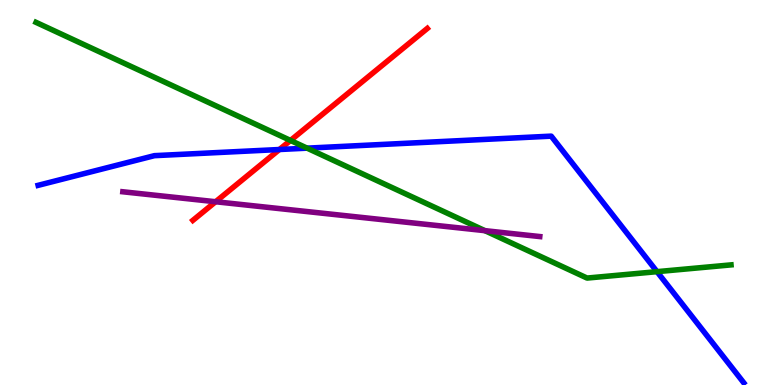[{'lines': ['blue', 'red'], 'intersections': [{'x': 3.61, 'y': 6.12}]}, {'lines': ['green', 'red'], 'intersections': [{'x': 3.75, 'y': 6.35}]}, {'lines': ['purple', 'red'], 'intersections': [{'x': 2.78, 'y': 4.76}]}, {'lines': ['blue', 'green'], 'intersections': [{'x': 3.96, 'y': 6.15}, {'x': 8.48, 'y': 2.94}]}, {'lines': ['blue', 'purple'], 'intersections': []}, {'lines': ['green', 'purple'], 'intersections': [{'x': 6.26, 'y': 4.01}]}]